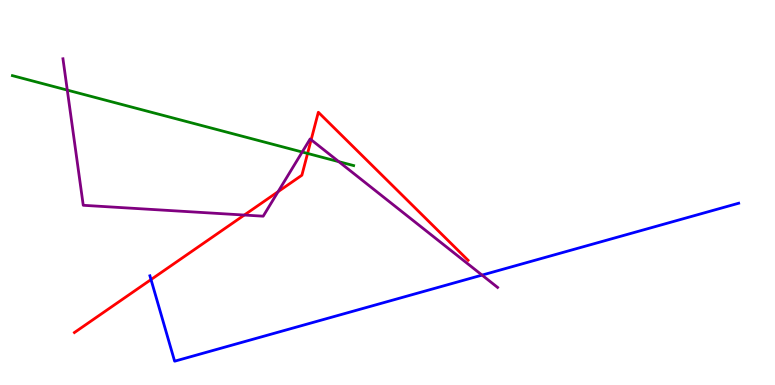[{'lines': ['blue', 'red'], 'intersections': [{'x': 1.95, 'y': 2.74}]}, {'lines': ['green', 'red'], 'intersections': [{'x': 3.97, 'y': 6.01}]}, {'lines': ['purple', 'red'], 'intersections': [{'x': 3.15, 'y': 4.41}, {'x': 3.59, 'y': 5.02}, {'x': 4.01, 'y': 6.37}]}, {'lines': ['blue', 'green'], 'intersections': []}, {'lines': ['blue', 'purple'], 'intersections': [{'x': 6.22, 'y': 2.85}]}, {'lines': ['green', 'purple'], 'intersections': [{'x': 0.868, 'y': 7.66}, {'x': 3.9, 'y': 6.05}, {'x': 4.37, 'y': 5.8}]}]